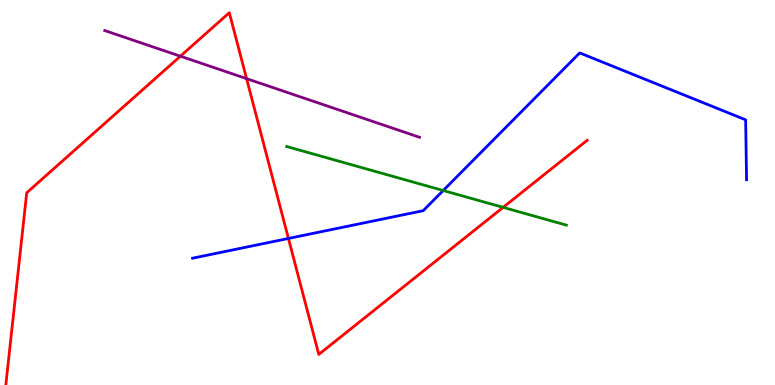[{'lines': ['blue', 'red'], 'intersections': [{'x': 3.72, 'y': 3.81}]}, {'lines': ['green', 'red'], 'intersections': [{'x': 6.49, 'y': 4.61}]}, {'lines': ['purple', 'red'], 'intersections': [{'x': 2.33, 'y': 8.54}, {'x': 3.18, 'y': 7.96}]}, {'lines': ['blue', 'green'], 'intersections': [{'x': 5.72, 'y': 5.05}]}, {'lines': ['blue', 'purple'], 'intersections': []}, {'lines': ['green', 'purple'], 'intersections': []}]